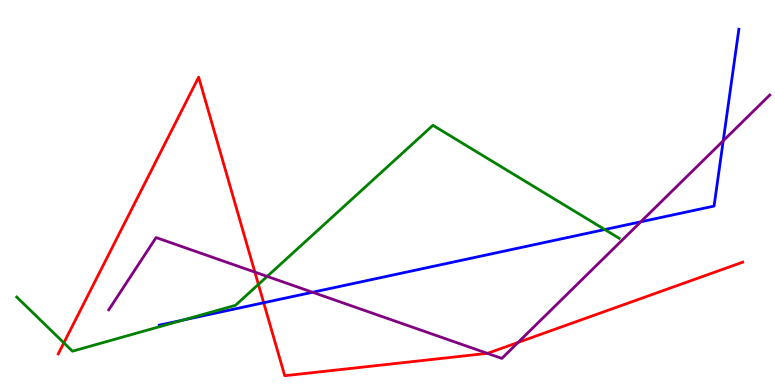[{'lines': ['blue', 'red'], 'intersections': [{'x': 3.4, 'y': 2.14}]}, {'lines': ['green', 'red'], 'intersections': [{'x': 0.824, 'y': 1.1}, {'x': 3.33, 'y': 2.61}]}, {'lines': ['purple', 'red'], 'intersections': [{'x': 3.29, 'y': 2.93}, {'x': 6.29, 'y': 0.822}, {'x': 6.69, 'y': 1.11}]}, {'lines': ['blue', 'green'], 'intersections': [{'x': 2.36, 'y': 1.69}, {'x': 7.8, 'y': 4.04}]}, {'lines': ['blue', 'purple'], 'intersections': [{'x': 4.03, 'y': 2.41}, {'x': 8.27, 'y': 4.24}, {'x': 9.33, 'y': 6.34}]}, {'lines': ['green', 'purple'], 'intersections': [{'x': 3.45, 'y': 2.82}]}]